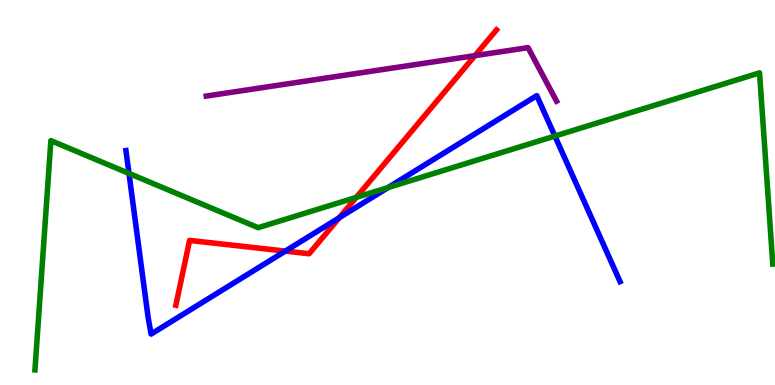[{'lines': ['blue', 'red'], 'intersections': [{'x': 3.68, 'y': 3.48}, {'x': 4.38, 'y': 4.34}]}, {'lines': ['green', 'red'], 'intersections': [{'x': 4.6, 'y': 4.87}]}, {'lines': ['purple', 'red'], 'intersections': [{'x': 6.13, 'y': 8.56}]}, {'lines': ['blue', 'green'], 'intersections': [{'x': 1.66, 'y': 5.5}, {'x': 5.01, 'y': 5.13}, {'x': 7.16, 'y': 6.47}]}, {'lines': ['blue', 'purple'], 'intersections': []}, {'lines': ['green', 'purple'], 'intersections': []}]